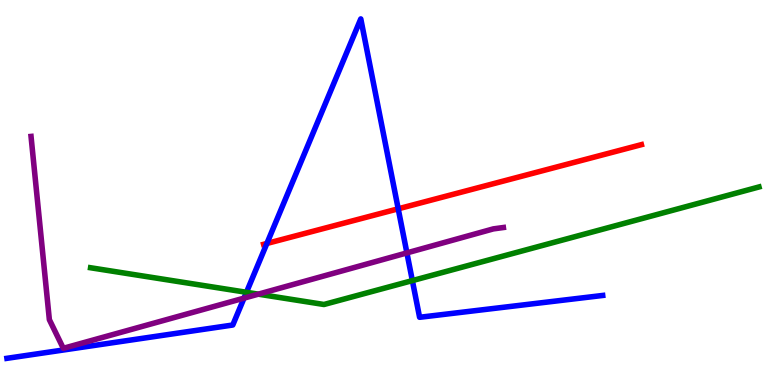[{'lines': ['blue', 'red'], 'intersections': [{'x': 3.44, 'y': 3.68}, {'x': 5.14, 'y': 4.58}]}, {'lines': ['green', 'red'], 'intersections': []}, {'lines': ['purple', 'red'], 'intersections': []}, {'lines': ['blue', 'green'], 'intersections': [{'x': 3.18, 'y': 2.41}, {'x': 5.32, 'y': 2.71}]}, {'lines': ['blue', 'purple'], 'intersections': [{'x': 3.15, 'y': 2.26}, {'x': 5.25, 'y': 3.43}]}, {'lines': ['green', 'purple'], 'intersections': [{'x': 3.33, 'y': 2.36}]}]